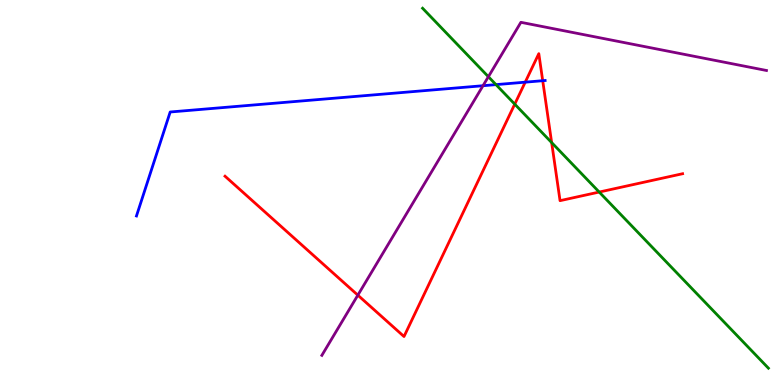[{'lines': ['blue', 'red'], 'intersections': [{'x': 6.78, 'y': 7.87}, {'x': 7.0, 'y': 7.9}]}, {'lines': ['green', 'red'], 'intersections': [{'x': 6.64, 'y': 7.29}, {'x': 7.12, 'y': 6.3}, {'x': 7.73, 'y': 5.01}]}, {'lines': ['purple', 'red'], 'intersections': [{'x': 4.62, 'y': 2.33}]}, {'lines': ['blue', 'green'], 'intersections': [{'x': 6.4, 'y': 7.8}]}, {'lines': ['blue', 'purple'], 'intersections': [{'x': 6.23, 'y': 7.77}]}, {'lines': ['green', 'purple'], 'intersections': [{'x': 6.3, 'y': 8.01}]}]